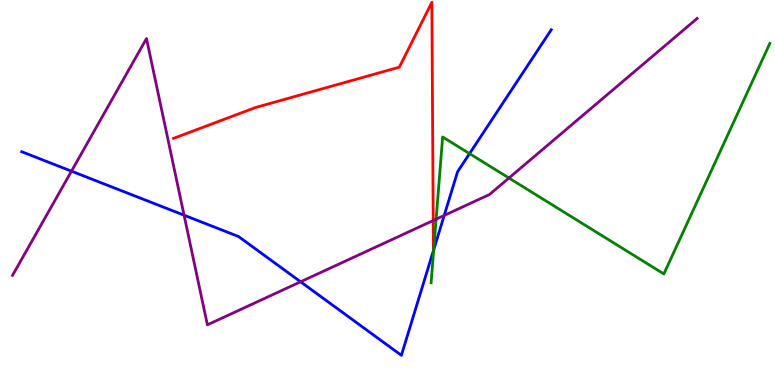[{'lines': ['blue', 'red'], 'intersections': []}, {'lines': ['green', 'red'], 'intersections': []}, {'lines': ['purple', 'red'], 'intersections': [{'x': 5.59, 'y': 4.27}]}, {'lines': ['blue', 'green'], 'intersections': [{'x': 5.6, 'y': 3.51}, {'x': 6.06, 'y': 6.01}]}, {'lines': ['blue', 'purple'], 'intersections': [{'x': 0.922, 'y': 5.55}, {'x': 2.38, 'y': 4.41}, {'x': 3.88, 'y': 2.68}, {'x': 5.73, 'y': 4.4}]}, {'lines': ['green', 'purple'], 'intersections': [{'x': 5.63, 'y': 4.31}, {'x': 6.57, 'y': 5.38}]}]